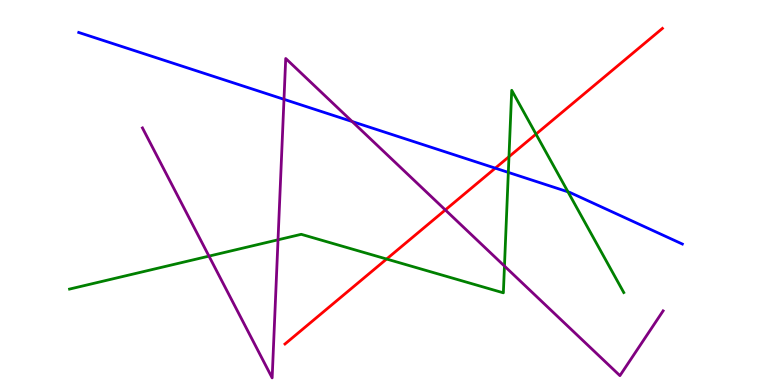[{'lines': ['blue', 'red'], 'intersections': [{'x': 6.39, 'y': 5.63}]}, {'lines': ['green', 'red'], 'intersections': [{'x': 4.99, 'y': 3.27}, {'x': 6.57, 'y': 5.93}, {'x': 6.92, 'y': 6.52}]}, {'lines': ['purple', 'red'], 'intersections': [{'x': 5.75, 'y': 4.55}]}, {'lines': ['blue', 'green'], 'intersections': [{'x': 6.56, 'y': 5.52}, {'x': 7.33, 'y': 5.02}]}, {'lines': ['blue', 'purple'], 'intersections': [{'x': 3.66, 'y': 7.42}, {'x': 4.54, 'y': 6.84}]}, {'lines': ['green', 'purple'], 'intersections': [{'x': 2.7, 'y': 3.35}, {'x': 3.59, 'y': 3.77}, {'x': 6.51, 'y': 3.09}]}]